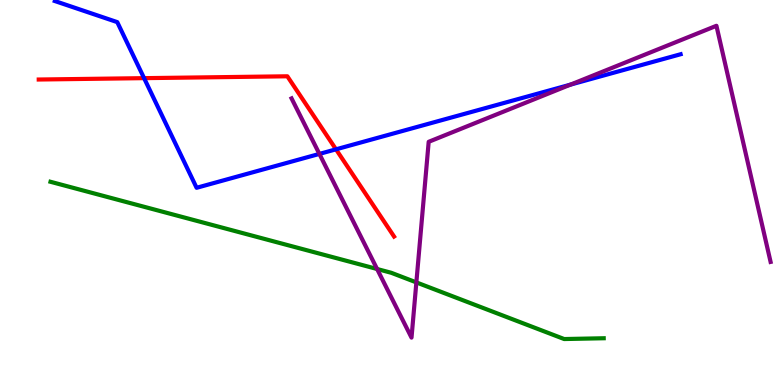[{'lines': ['blue', 'red'], 'intersections': [{'x': 1.86, 'y': 7.97}, {'x': 4.34, 'y': 6.12}]}, {'lines': ['green', 'red'], 'intersections': []}, {'lines': ['purple', 'red'], 'intersections': []}, {'lines': ['blue', 'green'], 'intersections': []}, {'lines': ['blue', 'purple'], 'intersections': [{'x': 4.12, 'y': 6.0}, {'x': 7.36, 'y': 7.8}]}, {'lines': ['green', 'purple'], 'intersections': [{'x': 4.87, 'y': 3.01}, {'x': 5.37, 'y': 2.66}]}]